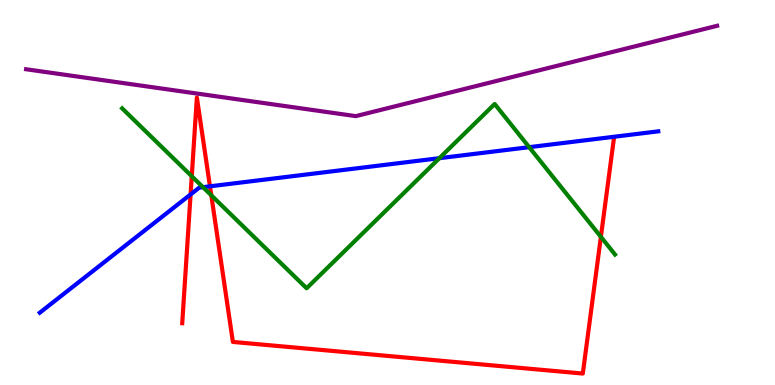[{'lines': ['blue', 'red'], 'intersections': [{'x': 2.46, 'y': 4.95}, {'x': 2.71, 'y': 5.16}]}, {'lines': ['green', 'red'], 'intersections': [{'x': 2.47, 'y': 5.42}, {'x': 2.73, 'y': 4.93}, {'x': 7.75, 'y': 3.85}]}, {'lines': ['purple', 'red'], 'intersections': []}, {'lines': ['blue', 'green'], 'intersections': [{'x': 2.62, 'y': 5.14}, {'x': 5.67, 'y': 5.89}, {'x': 6.83, 'y': 6.18}]}, {'lines': ['blue', 'purple'], 'intersections': []}, {'lines': ['green', 'purple'], 'intersections': []}]